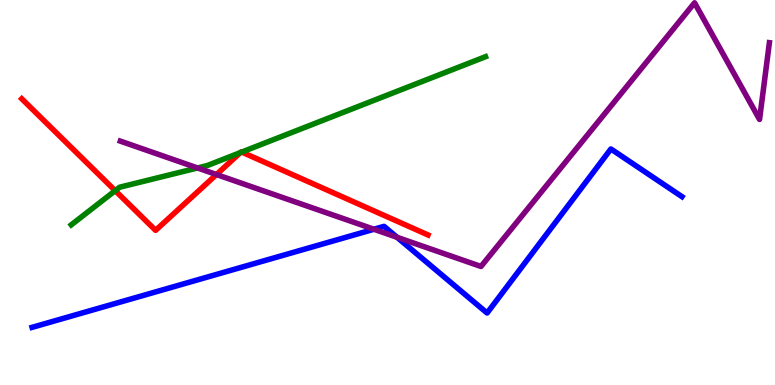[{'lines': ['blue', 'red'], 'intersections': []}, {'lines': ['green', 'red'], 'intersections': [{'x': 1.49, 'y': 5.05}, {'x': 3.1, 'y': 6.04}, {'x': 3.12, 'y': 6.05}]}, {'lines': ['purple', 'red'], 'intersections': [{'x': 2.79, 'y': 5.47}]}, {'lines': ['blue', 'green'], 'intersections': []}, {'lines': ['blue', 'purple'], 'intersections': [{'x': 4.82, 'y': 4.05}, {'x': 5.12, 'y': 3.84}]}, {'lines': ['green', 'purple'], 'intersections': [{'x': 2.55, 'y': 5.64}]}]